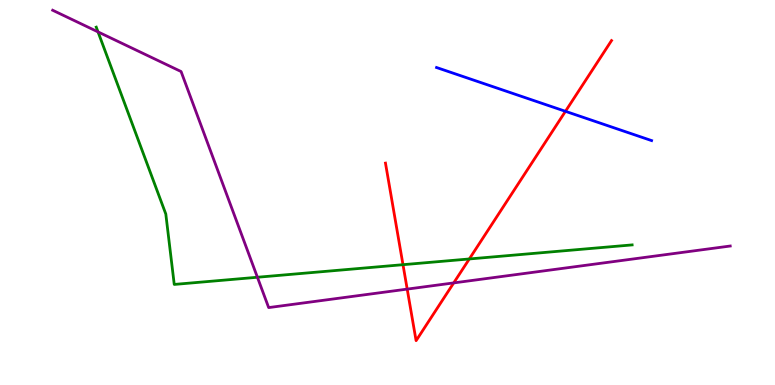[{'lines': ['blue', 'red'], 'intersections': [{'x': 7.3, 'y': 7.11}]}, {'lines': ['green', 'red'], 'intersections': [{'x': 5.2, 'y': 3.13}, {'x': 6.06, 'y': 3.27}]}, {'lines': ['purple', 'red'], 'intersections': [{'x': 5.25, 'y': 2.49}, {'x': 5.85, 'y': 2.65}]}, {'lines': ['blue', 'green'], 'intersections': []}, {'lines': ['blue', 'purple'], 'intersections': []}, {'lines': ['green', 'purple'], 'intersections': [{'x': 1.26, 'y': 9.17}, {'x': 3.32, 'y': 2.8}]}]